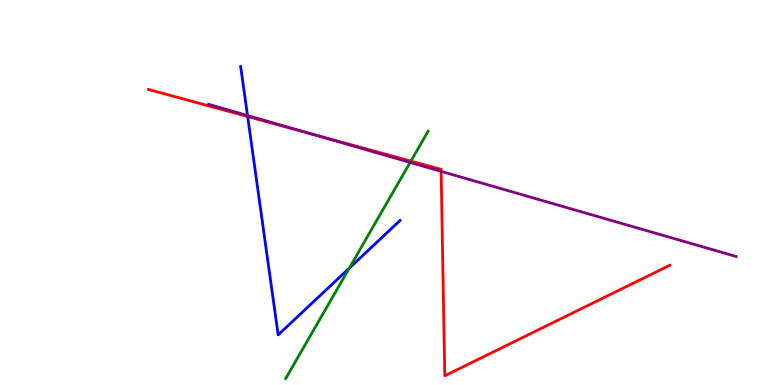[{'lines': ['blue', 'red'], 'intersections': [{'x': 3.2, 'y': 6.97}]}, {'lines': ['green', 'red'], 'intersections': [{'x': 5.3, 'y': 5.82}]}, {'lines': ['purple', 'red'], 'intersections': [{'x': 4.01, 'y': 6.52}, {'x': 5.69, 'y': 5.55}]}, {'lines': ['blue', 'green'], 'intersections': [{'x': 4.51, 'y': 3.04}]}, {'lines': ['blue', 'purple'], 'intersections': [{'x': 3.19, 'y': 7.0}]}, {'lines': ['green', 'purple'], 'intersections': [{'x': 5.29, 'y': 5.78}]}]